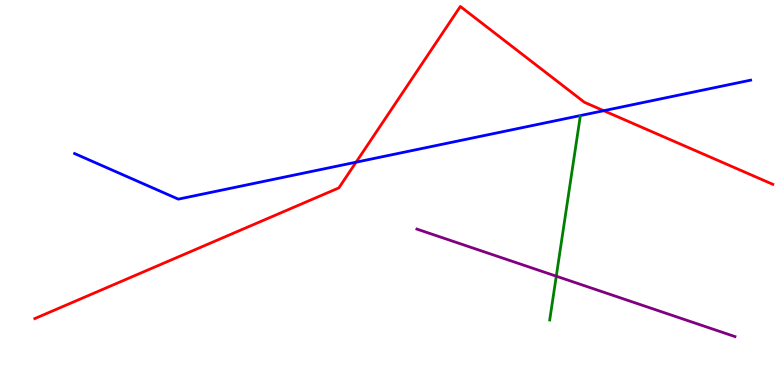[{'lines': ['blue', 'red'], 'intersections': [{'x': 4.59, 'y': 5.79}, {'x': 7.79, 'y': 7.12}]}, {'lines': ['green', 'red'], 'intersections': []}, {'lines': ['purple', 'red'], 'intersections': []}, {'lines': ['blue', 'green'], 'intersections': []}, {'lines': ['blue', 'purple'], 'intersections': []}, {'lines': ['green', 'purple'], 'intersections': [{'x': 7.18, 'y': 2.83}]}]